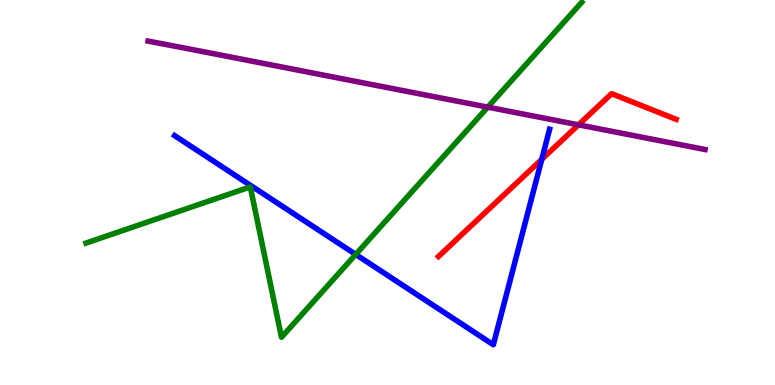[{'lines': ['blue', 'red'], 'intersections': [{'x': 6.99, 'y': 5.86}]}, {'lines': ['green', 'red'], 'intersections': []}, {'lines': ['purple', 'red'], 'intersections': [{'x': 7.46, 'y': 6.76}]}, {'lines': ['blue', 'green'], 'intersections': [{'x': 4.59, 'y': 3.39}]}, {'lines': ['blue', 'purple'], 'intersections': []}, {'lines': ['green', 'purple'], 'intersections': [{'x': 6.29, 'y': 7.22}]}]